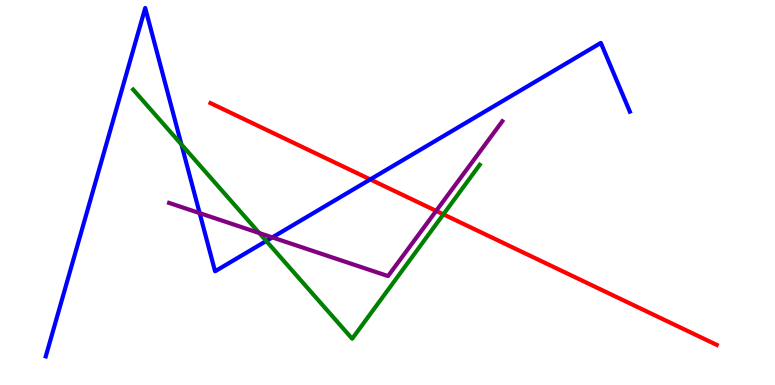[{'lines': ['blue', 'red'], 'intersections': [{'x': 4.78, 'y': 5.34}]}, {'lines': ['green', 'red'], 'intersections': [{'x': 5.72, 'y': 4.43}]}, {'lines': ['purple', 'red'], 'intersections': [{'x': 5.63, 'y': 4.52}]}, {'lines': ['blue', 'green'], 'intersections': [{'x': 2.34, 'y': 6.25}, {'x': 3.44, 'y': 3.74}]}, {'lines': ['blue', 'purple'], 'intersections': [{'x': 2.58, 'y': 4.46}, {'x': 3.51, 'y': 3.83}]}, {'lines': ['green', 'purple'], 'intersections': [{'x': 3.35, 'y': 3.95}]}]